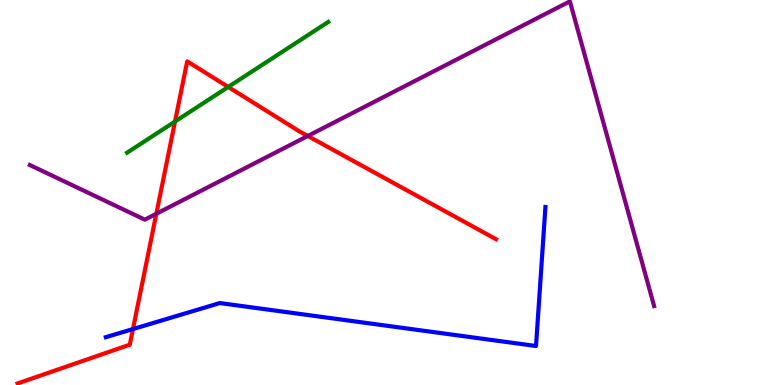[{'lines': ['blue', 'red'], 'intersections': [{'x': 1.72, 'y': 1.45}]}, {'lines': ['green', 'red'], 'intersections': [{'x': 2.26, 'y': 6.84}, {'x': 2.94, 'y': 7.74}]}, {'lines': ['purple', 'red'], 'intersections': [{'x': 2.02, 'y': 4.45}, {'x': 3.97, 'y': 6.47}]}, {'lines': ['blue', 'green'], 'intersections': []}, {'lines': ['blue', 'purple'], 'intersections': []}, {'lines': ['green', 'purple'], 'intersections': []}]